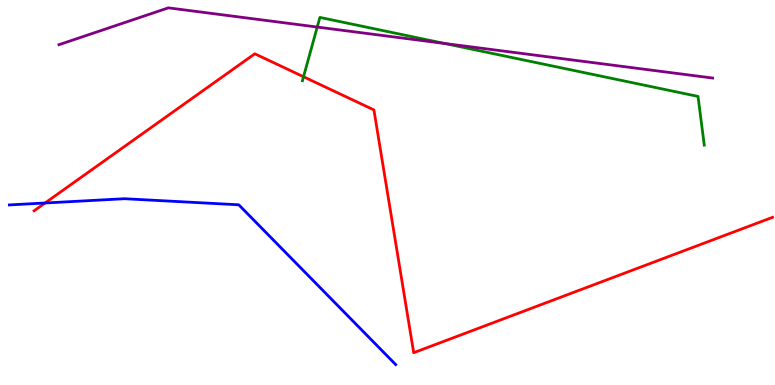[{'lines': ['blue', 'red'], 'intersections': [{'x': 0.581, 'y': 4.73}]}, {'lines': ['green', 'red'], 'intersections': [{'x': 3.92, 'y': 8.01}]}, {'lines': ['purple', 'red'], 'intersections': []}, {'lines': ['blue', 'green'], 'intersections': []}, {'lines': ['blue', 'purple'], 'intersections': []}, {'lines': ['green', 'purple'], 'intersections': [{'x': 4.09, 'y': 9.3}, {'x': 5.74, 'y': 8.87}]}]